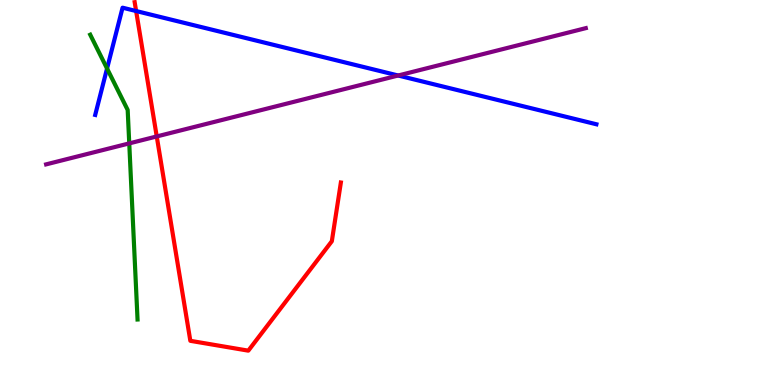[{'lines': ['blue', 'red'], 'intersections': [{'x': 1.76, 'y': 9.71}]}, {'lines': ['green', 'red'], 'intersections': []}, {'lines': ['purple', 'red'], 'intersections': [{'x': 2.02, 'y': 6.46}]}, {'lines': ['blue', 'green'], 'intersections': [{'x': 1.38, 'y': 8.22}]}, {'lines': ['blue', 'purple'], 'intersections': [{'x': 5.14, 'y': 8.04}]}, {'lines': ['green', 'purple'], 'intersections': [{'x': 1.67, 'y': 6.28}]}]